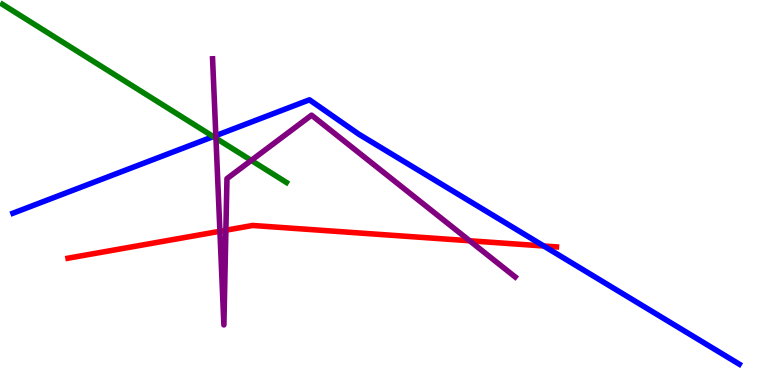[{'lines': ['blue', 'red'], 'intersections': [{'x': 7.02, 'y': 3.61}]}, {'lines': ['green', 'red'], 'intersections': []}, {'lines': ['purple', 'red'], 'intersections': [{'x': 2.84, 'y': 3.99}, {'x': 2.91, 'y': 4.02}, {'x': 6.06, 'y': 3.75}]}, {'lines': ['blue', 'green'], 'intersections': [{'x': 2.75, 'y': 6.45}]}, {'lines': ['blue', 'purple'], 'intersections': [{'x': 2.78, 'y': 6.48}]}, {'lines': ['green', 'purple'], 'intersections': [{'x': 2.79, 'y': 6.41}, {'x': 3.24, 'y': 5.83}]}]